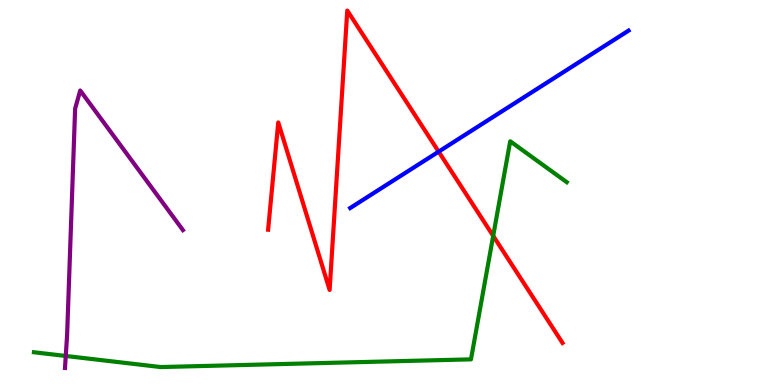[{'lines': ['blue', 'red'], 'intersections': [{'x': 5.66, 'y': 6.06}]}, {'lines': ['green', 'red'], 'intersections': [{'x': 6.36, 'y': 3.87}]}, {'lines': ['purple', 'red'], 'intersections': []}, {'lines': ['blue', 'green'], 'intersections': []}, {'lines': ['blue', 'purple'], 'intersections': []}, {'lines': ['green', 'purple'], 'intersections': [{'x': 0.849, 'y': 0.754}]}]